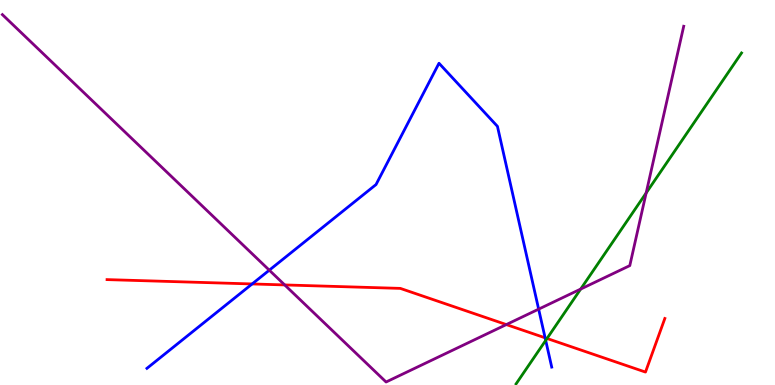[{'lines': ['blue', 'red'], 'intersections': [{'x': 3.25, 'y': 2.62}, {'x': 7.03, 'y': 1.23}]}, {'lines': ['green', 'red'], 'intersections': [{'x': 7.06, 'y': 1.21}]}, {'lines': ['purple', 'red'], 'intersections': [{'x': 3.67, 'y': 2.6}, {'x': 6.53, 'y': 1.57}]}, {'lines': ['blue', 'green'], 'intersections': [{'x': 7.04, 'y': 1.16}]}, {'lines': ['blue', 'purple'], 'intersections': [{'x': 3.47, 'y': 2.98}, {'x': 6.95, 'y': 1.97}]}, {'lines': ['green', 'purple'], 'intersections': [{'x': 7.49, 'y': 2.49}, {'x': 8.34, 'y': 4.99}]}]